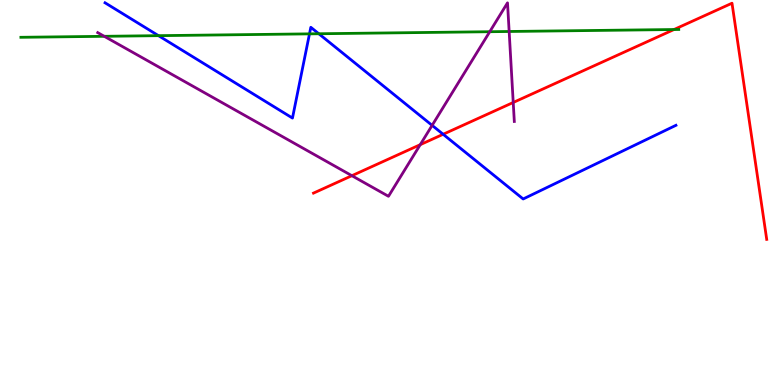[{'lines': ['blue', 'red'], 'intersections': [{'x': 5.72, 'y': 6.51}]}, {'lines': ['green', 'red'], 'intersections': [{'x': 8.7, 'y': 9.23}]}, {'lines': ['purple', 'red'], 'intersections': [{'x': 4.54, 'y': 5.44}, {'x': 5.42, 'y': 6.24}, {'x': 6.62, 'y': 7.34}]}, {'lines': ['blue', 'green'], 'intersections': [{'x': 2.04, 'y': 9.07}, {'x': 3.99, 'y': 9.12}, {'x': 4.11, 'y': 9.12}]}, {'lines': ['blue', 'purple'], 'intersections': [{'x': 5.58, 'y': 6.74}]}, {'lines': ['green', 'purple'], 'intersections': [{'x': 1.35, 'y': 9.06}, {'x': 6.32, 'y': 9.18}, {'x': 6.57, 'y': 9.18}]}]